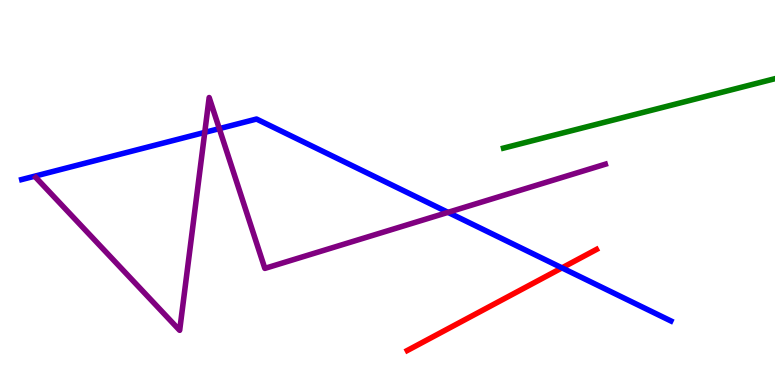[{'lines': ['blue', 'red'], 'intersections': [{'x': 7.25, 'y': 3.04}]}, {'lines': ['green', 'red'], 'intersections': []}, {'lines': ['purple', 'red'], 'intersections': []}, {'lines': ['blue', 'green'], 'intersections': []}, {'lines': ['blue', 'purple'], 'intersections': [{'x': 2.64, 'y': 6.56}, {'x': 2.83, 'y': 6.66}, {'x': 5.78, 'y': 4.48}]}, {'lines': ['green', 'purple'], 'intersections': []}]